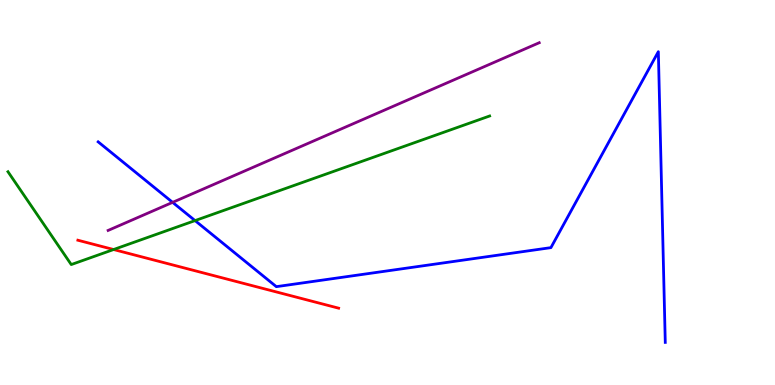[{'lines': ['blue', 'red'], 'intersections': []}, {'lines': ['green', 'red'], 'intersections': [{'x': 1.47, 'y': 3.52}]}, {'lines': ['purple', 'red'], 'intersections': []}, {'lines': ['blue', 'green'], 'intersections': [{'x': 2.52, 'y': 4.27}]}, {'lines': ['blue', 'purple'], 'intersections': [{'x': 2.23, 'y': 4.74}]}, {'lines': ['green', 'purple'], 'intersections': []}]